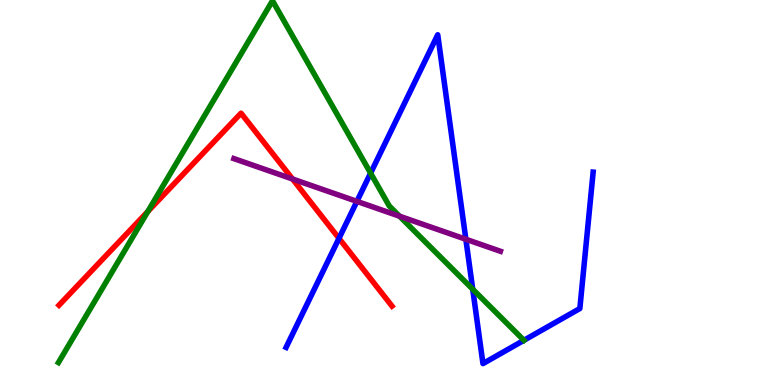[{'lines': ['blue', 'red'], 'intersections': [{'x': 4.37, 'y': 3.81}]}, {'lines': ['green', 'red'], 'intersections': [{'x': 1.91, 'y': 4.51}]}, {'lines': ['purple', 'red'], 'intersections': [{'x': 3.77, 'y': 5.35}]}, {'lines': ['blue', 'green'], 'intersections': [{'x': 4.78, 'y': 5.5}, {'x': 6.1, 'y': 2.49}]}, {'lines': ['blue', 'purple'], 'intersections': [{'x': 4.61, 'y': 4.77}, {'x': 6.01, 'y': 3.79}]}, {'lines': ['green', 'purple'], 'intersections': [{'x': 5.16, 'y': 4.38}]}]